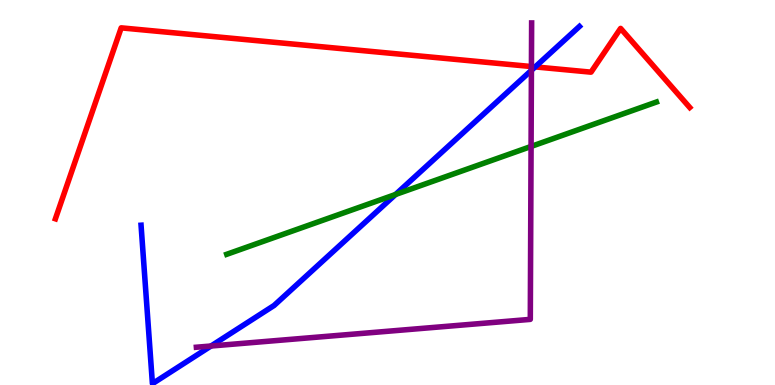[{'lines': ['blue', 'red'], 'intersections': [{'x': 6.91, 'y': 8.26}]}, {'lines': ['green', 'red'], 'intersections': []}, {'lines': ['purple', 'red'], 'intersections': [{'x': 6.86, 'y': 8.27}]}, {'lines': ['blue', 'green'], 'intersections': [{'x': 5.1, 'y': 4.95}]}, {'lines': ['blue', 'purple'], 'intersections': [{'x': 2.72, 'y': 1.01}, {'x': 6.86, 'y': 8.17}]}, {'lines': ['green', 'purple'], 'intersections': [{'x': 6.85, 'y': 6.2}]}]